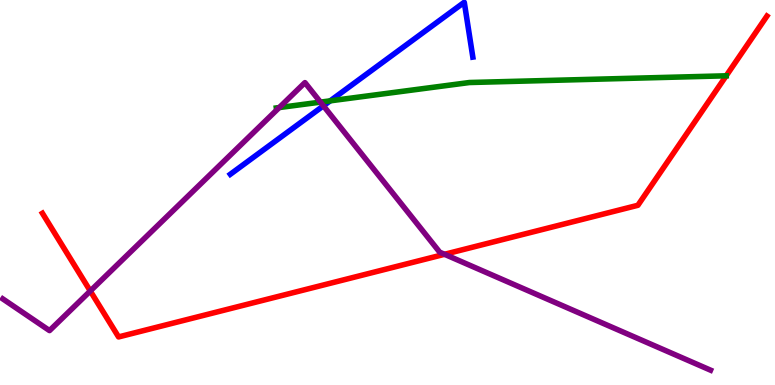[{'lines': ['blue', 'red'], 'intersections': []}, {'lines': ['green', 'red'], 'intersections': [{'x': 9.37, 'y': 8.03}]}, {'lines': ['purple', 'red'], 'intersections': [{'x': 1.17, 'y': 2.44}, {'x': 5.74, 'y': 3.39}]}, {'lines': ['blue', 'green'], 'intersections': [{'x': 4.26, 'y': 7.38}]}, {'lines': ['blue', 'purple'], 'intersections': [{'x': 4.17, 'y': 7.25}]}, {'lines': ['green', 'purple'], 'intersections': [{'x': 3.6, 'y': 7.21}, {'x': 4.13, 'y': 7.35}]}]